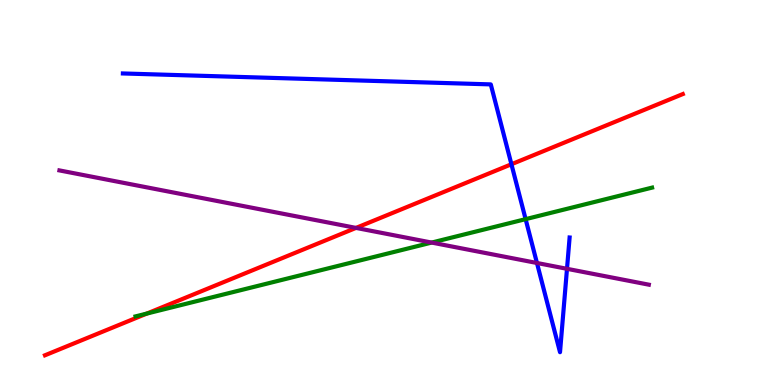[{'lines': ['blue', 'red'], 'intersections': [{'x': 6.6, 'y': 5.73}]}, {'lines': ['green', 'red'], 'intersections': [{'x': 1.89, 'y': 1.85}]}, {'lines': ['purple', 'red'], 'intersections': [{'x': 4.59, 'y': 4.08}]}, {'lines': ['blue', 'green'], 'intersections': [{'x': 6.78, 'y': 4.31}]}, {'lines': ['blue', 'purple'], 'intersections': [{'x': 6.93, 'y': 3.17}, {'x': 7.32, 'y': 3.02}]}, {'lines': ['green', 'purple'], 'intersections': [{'x': 5.57, 'y': 3.7}]}]